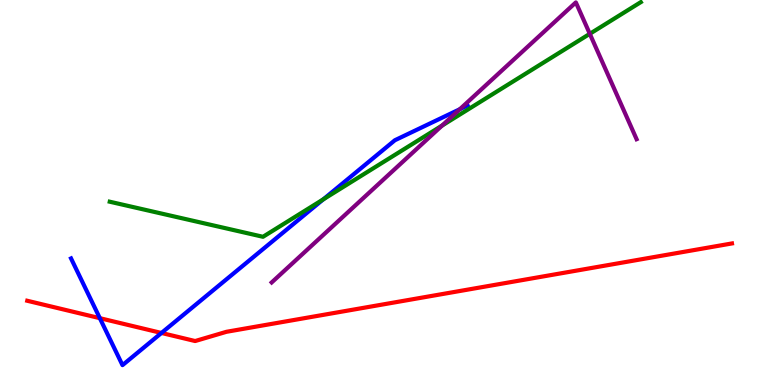[{'lines': ['blue', 'red'], 'intersections': [{'x': 1.29, 'y': 1.74}, {'x': 2.08, 'y': 1.35}]}, {'lines': ['green', 'red'], 'intersections': []}, {'lines': ['purple', 'red'], 'intersections': []}, {'lines': ['blue', 'green'], 'intersections': [{'x': 4.17, 'y': 4.82}]}, {'lines': ['blue', 'purple'], 'intersections': [{'x': 5.93, 'y': 7.16}]}, {'lines': ['green', 'purple'], 'intersections': [{'x': 5.7, 'y': 6.74}, {'x': 7.61, 'y': 9.12}]}]